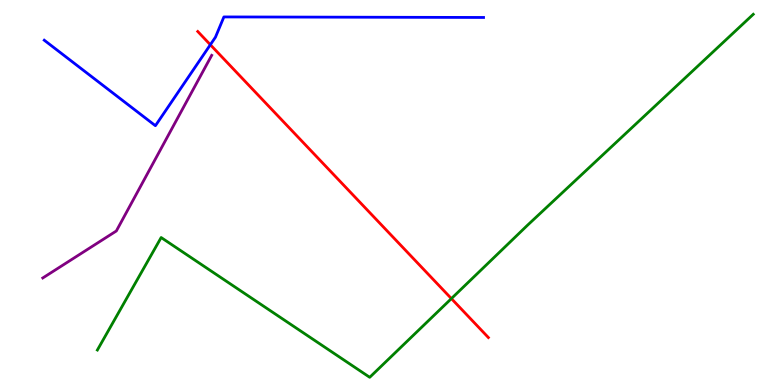[{'lines': ['blue', 'red'], 'intersections': [{'x': 2.71, 'y': 8.84}]}, {'lines': ['green', 'red'], 'intersections': [{'x': 5.82, 'y': 2.24}]}, {'lines': ['purple', 'red'], 'intersections': []}, {'lines': ['blue', 'green'], 'intersections': []}, {'lines': ['blue', 'purple'], 'intersections': []}, {'lines': ['green', 'purple'], 'intersections': []}]